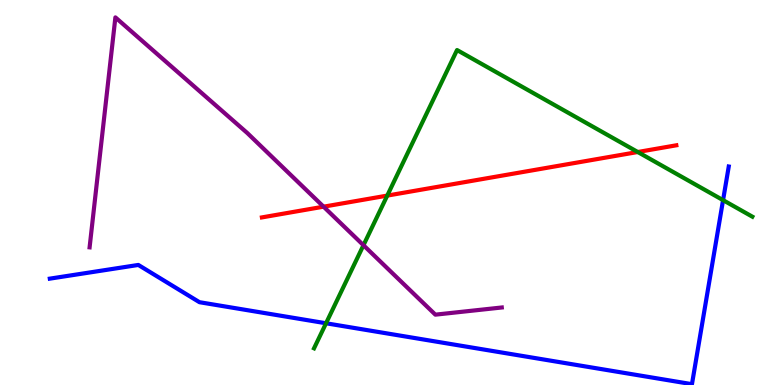[{'lines': ['blue', 'red'], 'intersections': []}, {'lines': ['green', 'red'], 'intersections': [{'x': 5.0, 'y': 4.92}, {'x': 8.23, 'y': 6.05}]}, {'lines': ['purple', 'red'], 'intersections': [{'x': 4.17, 'y': 4.63}]}, {'lines': ['blue', 'green'], 'intersections': [{'x': 4.21, 'y': 1.6}, {'x': 9.33, 'y': 4.8}]}, {'lines': ['blue', 'purple'], 'intersections': []}, {'lines': ['green', 'purple'], 'intersections': [{'x': 4.69, 'y': 3.63}]}]